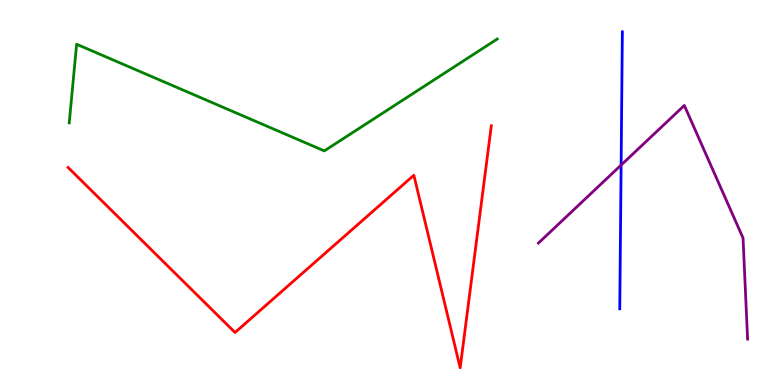[{'lines': ['blue', 'red'], 'intersections': []}, {'lines': ['green', 'red'], 'intersections': []}, {'lines': ['purple', 'red'], 'intersections': []}, {'lines': ['blue', 'green'], 'intersections': []}, {'lines': ['blue', 'purple'], 'intersections': [{'x': 8.01, 'y': 5.71}]}, {'lines': ['green', 'purple'], 'intersections': []}]